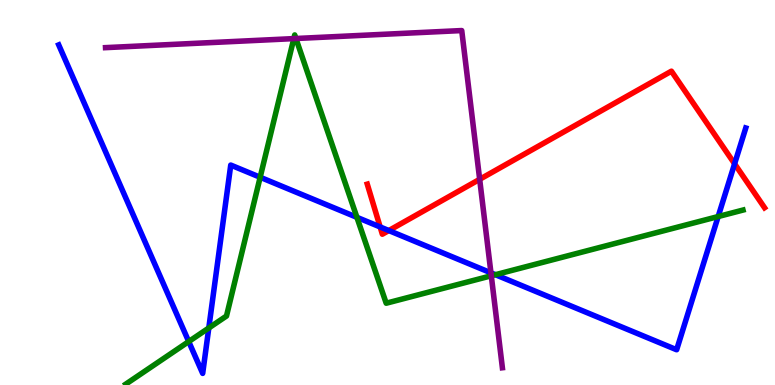[{'lines': ['blue', 'red'], 'intersections': [{'x': 4.91, 'y': 4.11}, {'x': 5.02, 'y': 4.01}, {'x': 9.48, 'y': 5.75}]}, {'lines': ['green', 'red'], 'intersections': []}, {'lines': ['purple', 'red'], 'intersections': [{'x': 6.19, 'y': 5.34}]}, {'lines': ['blue', 'green'], 'intersections': [{'x': 2.44, 'y': 1.13}, {'x': 2.69, 'y': 1.48}, {'x': 3.36, 'y': 5.4}, {'x': 4.61, 'y': 4.36}, {'x': 6.39, 'y': 2.87}, {'x': 9.27, 'y': 4.38}]}, {'lines': ['blue', 'purple'], 'intersections': [{'x': 6.33, 'y': 2.91}]}, {'lines': ['green', 'purple'], 'intersections': [{'x': 3.79, 'y': 9.0}, {'x': 3.82, 'y': 9.0}, {'x': 6.34, 'y': 2.84}]}]